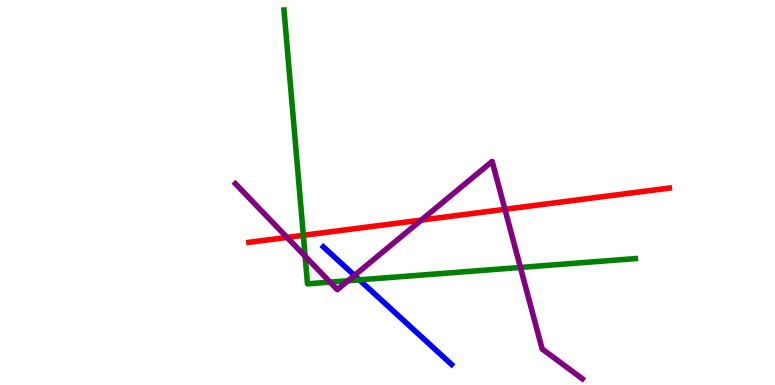[{'lines': ['blue', 'red'], 'intersections': []}, {'lines': ['green', 'red'], 'intersections': [{'x': 3.91, 'y': 3.89}]}, {'lines': ['purple', 'red'], 'intersections': [{'x': 3.7, 'y': 3.83}, {'x': 5.44, 'y': 4.28}, {'x': 6.52, 'y': 4.56}]}, {'lines': ['blue', 'green'], 'intersections': [{'x': 4.64, 'y': 2.73}]}, {'lines': ['blue', 'purple'], 'intersections': [{'x': 4.57, 'y': 2.85}]}, {'lines': ['green', 'purple'], 'intersections': [{'x': 3.94, 'y': 3.35}, {'x': 4.26, 'y': 2.67}, {'x': 4.49, 'y': 2.71}, {'x': 6.72, 'y': 3.05}]}]